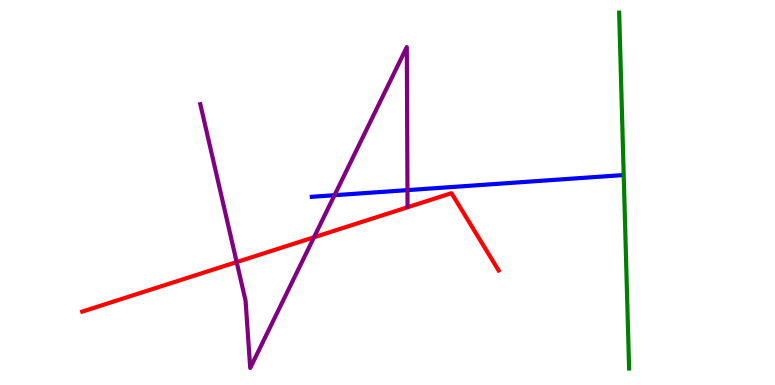[{'lines': ['blue', 'red'], 'intersections': []}, {'lines': ['green', 'red'], 'intersections': []}, {'lines': ['purple', 'red'], 'intersections': [{'x': 3.05, 'y': 3.19}, {'x': 4.05, 'y': 3.84}]}, {'lines': ['blue', 'green'], 'intersections': []}, {'lines': ['blue', 'purple'], 'intersections': [{'x': 4.32, 'y': 4.93}, {'x': 5.26, 'y': 5.06}]}, {'lines': ['green', 'purple'], 'intersections': []}]